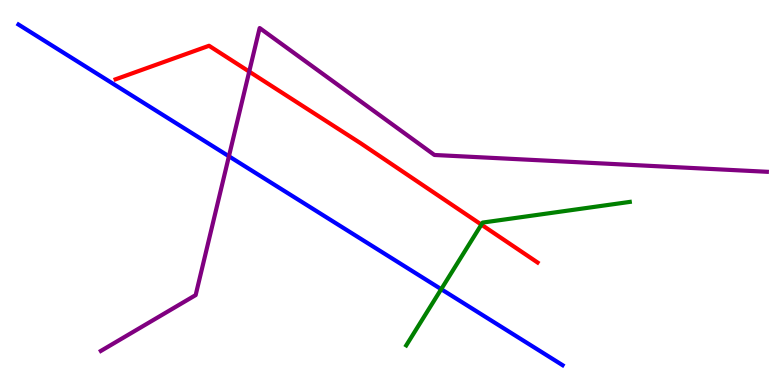[{'lines': ['blue', 'red'], 'intersections': []}, {'lines': ['green', 'red'], 'intersections': [{'x': 6.21, 'y': 4.17}]}, {'lines': ['purple', 'red'], 'intersections': [{'x': 3.22, 'y': 8.14}]}, {'lines': ['blue', 'green'], 'intersections': [{'x': 5.69, 'y': 2.49}]}, {'lines': ['blue', 'purple'], 'intersections': [{'x': 2.95, 'y': 5.94}]}, {'lines': ['green', 'purple'], 'intersections': []}]